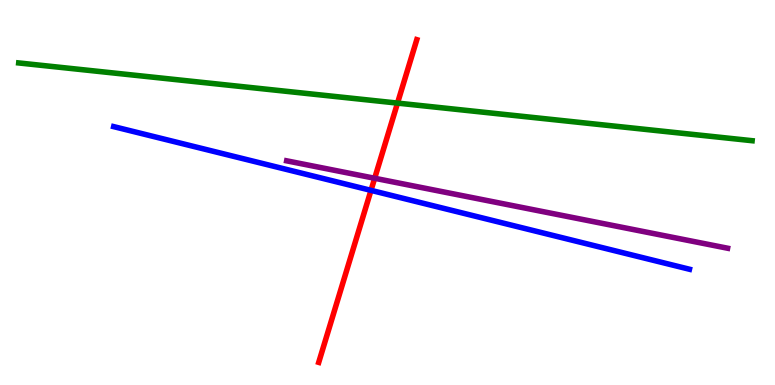[{'lines': ['blue', 'red'], 'intersections': [{'x': 4.79, 'y': 5.06}]}, {'lines': ['green', 'red'], 'intersections': [{'x': 5.13, 'y': 7.32}]}, {'lines': ['purple', 'red'], 'intersections': [{'x': 4.83, 'y': 5.37}]}, {'lines': ['blue', 'green'], 'intersections': []}, {'lines': ['blue', 'purple'], 'intersections': []}, {'lines': ['green', 'purple'], 'intersections': []}]